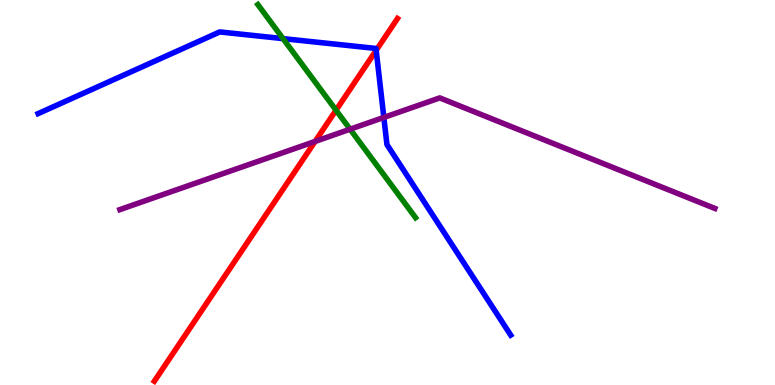[{'lines': ['blue', 'red'], 'intersections': [{'x': 4.85, 'y': 8.69}]}, {'lines': ['green', 'red'], 'intersections': [{'x': 4.34, 'y': 7.14}]}, {'lines': ['purple', 'red'], 'intersections': [{'x': 4.07, 'y': 6.33}]}, {'lines': ['blue', 'green'], 'intersections': [{'x': 3.65, 'y': 9.0}]}, {'lines': ['blue', 'purple'], 'intersections': [{'x': 4.95, 'y': 6.95}]}, {'lines': ['green', 'purple'], 'intersections': [{'x': 4.52, 'y': 6.64}]}]